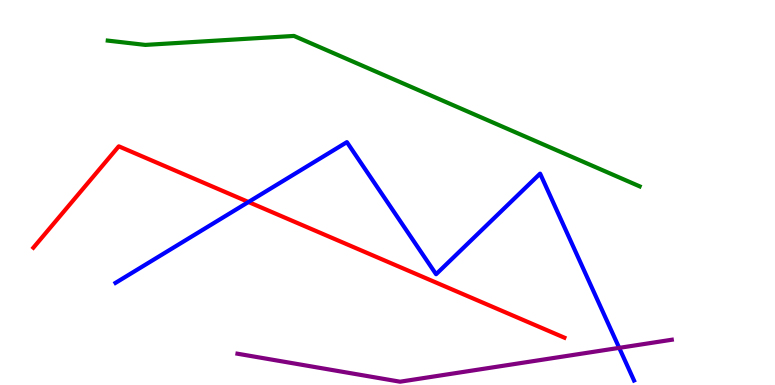[{'lines': ['blue', 'red'], 'intersections': [{'x': 3.21, 'y': 4.75}]}, {'lines': ['green', 'red'], 'intersections': []}, {'lines': ['purple', 'red'], 'intersections': []}, {'lines': ['blue', 'green'], 'intersections': []}, {'lines': ['blue', 'purple'], 'intersections': [{'x': 7.99, 'y': 0.965}]}, {'lines': ['green', 'purple'], 'intersections': []}]